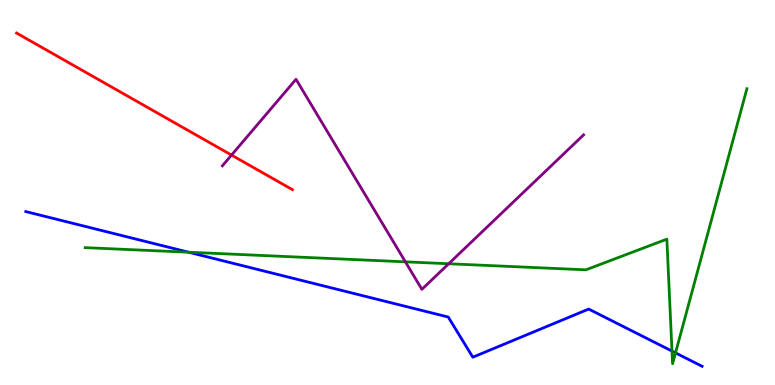[{'lines': ['blue', 'red'], 'intersections': []}, {'lines': ['green', 'red'], 'intersections': []}, {'lines': ['purple', 'red'], 'intersections': [{'x': 2.99, 'y': 5.97}]}, {'lines': ['blue', 'green'], 'intersections': [{'x': 2.43, 'y': 3.45}, {'x': 8.67, 'y': 0.88}, {'x': 8.72, 'y': 0.834}]}, {'lines': ['blue', 'purple'], 'intersections': []}, {'lines': ['green', 'purple'], 'intersections': [{'x': 5.23, 'y': 3.2}, {'x': 5.79, 'y': 3.15}]}]